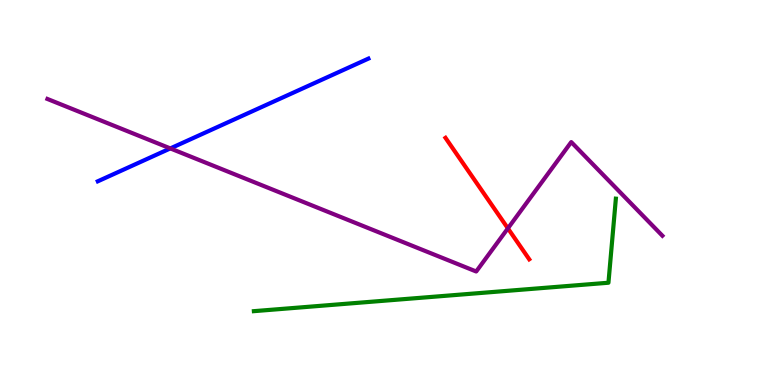[{'lines': ['blue', 'red'], 'intersections': []}, {'lines': ['green', 'red'], 'intersections': []}, {'lines': ['purple', 'red'], 'intersections': [{'x': 6.55, 'y': 4.07}]}, {'lines': ['blue', 'green'], 'intersections': []}, {'lines': ['blue', 'purple'], 'intersections': [{'x': 2.2, 'y': 6.14}]}, {'lines': ['green', 'purple'], 'intersections': []}]